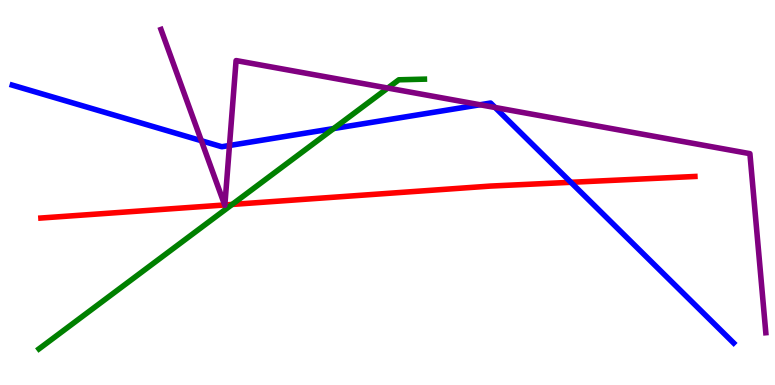[{'lines': ['blue', 'red'], 'intersections': [{'x': 7.37, 'y': 5.26}]}, {'lines': ['green', 'red'], 'intersections': [{'x': 3.0, 'y': 4.69}]}, {'lines': ['purple', 'red'], 'intersections': [{'x': 2.9, 'y': 4.68}, {'x': 2.9, 'y': 4.68}]}, {'lines': ['blue', 'green'], 'intersections': [{'x': 4.31, 'y': 6.66}]}, {'lines': ['blue', 'purple'], 'intersections': [{'x': 2.6, 'y': 6.34}, {'x': 2.96, 'y': 6.22}, {'x': 6.19, 'y': 7.28}, {'x': 6.39, 'y': 7.21}]}, {'lines': ['green', 'purple'], 'intersections': [{'x': 5.0, 'y': 7.71}]}]